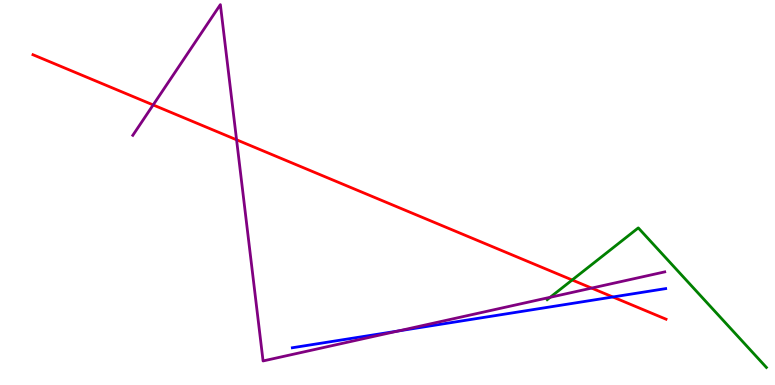[{'lines': ['blue', 'red'], 'intersections': [{'x': 7.91, 'y': 2.29}]}, {'lines': ['green', 'red'], 'intersections': [{'x': 7.38, 'y': 2.73}]}, {'lines': ['purple', 'red'], 'intersections': [{'x': 1.98, 'y': 7.27}, {'x': 3.05, 'y': 6.37}, {'x': 7.63, 'y': 2.52}]}, {'lines': ['blue', 'green'], 'intersections': []}, {'lines': ['blue', 'purple'], 'intersections': [{'x': 5.14, 'y': 1.4}]}, {'lines': ['green', 'purple'], 'intersections': [{'x': 7.1, 'y': 2.28}]}]